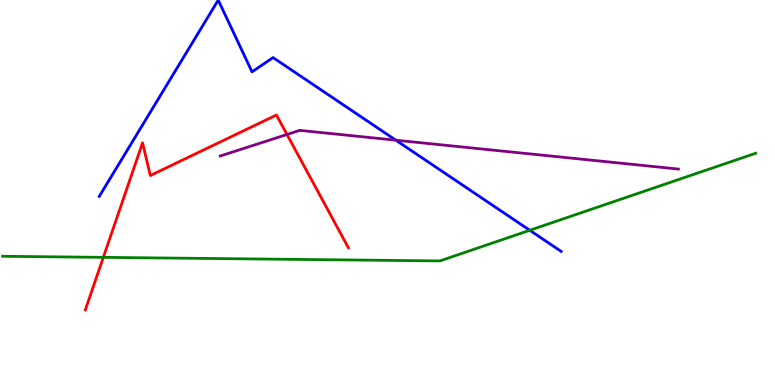[{'lines': ['blue', 'red'], 'intersections': []}, {'lines': ['green', 'red'], 'intersections': [{'x': 1.33, 'y': 3.32}]}, {'lines': ['purple', 'red'], 'intersections': [{'x': 3.7, 'y': 6.51}]}, {'lines': ['blue', 'green'], 'intersections': [{'x': 6.84, 'y': 4.02}]}, {'lines': ['blue', 'purple'], 'intersections': [{'x': 5.11, 'y': 6.36}]}, {'lines': ['green', 'purple'], 'intersections': []}]